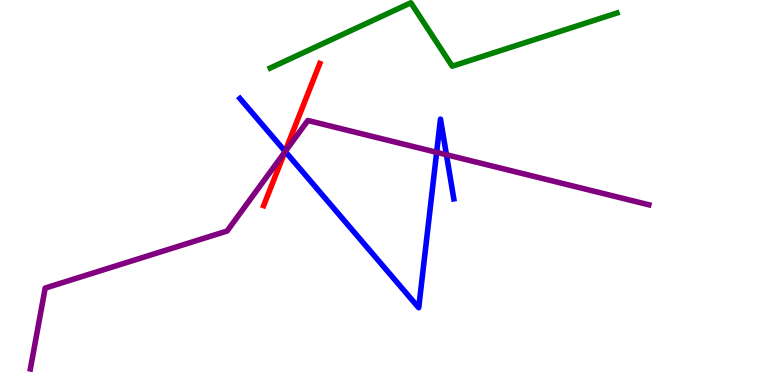[{'lines': ['blue', 'red'], 'intersections': [{'x': 3.68, 'y': 6.07}]}, {'lines': ['green', 'red'], 'intersections': []}, {'lines': ['purple', 'red'], 'intersections': [{'x': 3.68, 'y': 6.05}]}, {'lines': ['blue', 'green'], 'intersections': []}, {'lines': ['blue', 'purple'], 'intersections': [{'x': 3.68, 'y': 6.07}, {'x': 5.63, 'y': 6.04}, {'x': 5.76, 'y': 5.98}]}, {'lines': ['green', 'purple'], 'intersections': []}]